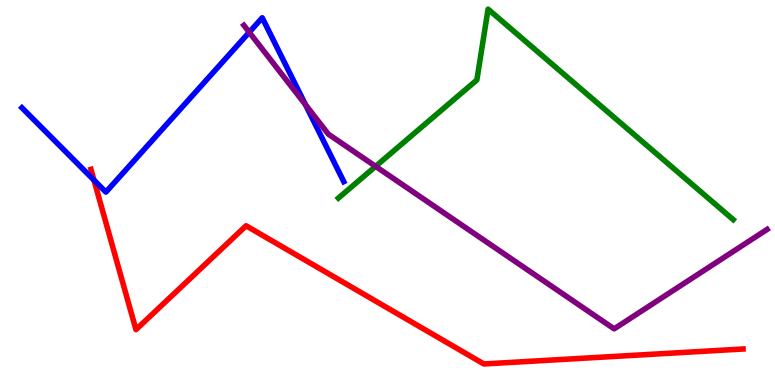[{'lines': ['blue', 'red'], 'intersections': [{'x': 1.21, 'y': 5.32}]}, {'lines': ['green', 'red'], 'intersections': []}, {'lines': ['purple', 'red'], 'intersections': []}, {'lines': ['blue', 'green'], 'intersections': []}, {'lines': ['blue', 'purple'], 'intersections': [{'x': 3.22, 'y': 9.16}, {'x': 3.94, 'y': 7.28}]}, {'lines': ['green', 'purple'], 'intersections': [{'x': 4.85, 'y': 5.68}]}]